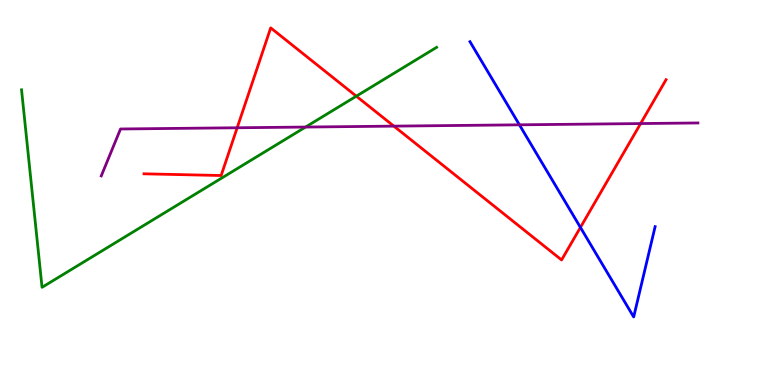[{'lines': ['blue', 'red'], 'intersections': [{'x': 7.49, 'y': 4.09}]}, {'lines': ['green', 'red'], 'intersections': [{'x': 4.6, 'y': 7.5}]}, {'lines': ['purple', 'red'], 'intersections': [{'x': 3.06, 'y': 6.68}, {'x': 5.08, 'y': 6.72}, {'x': 8.27, 'y': 6.79}]}, {'lines': ['blue', 'green'], 'intersections': []}, {'lines': ['blue', 'purple'], 'intersections': [{'x': 6.7, 'y': 6.76}]}, {'lines': ['green', 'purple'], 'intersections': [{'x': 3.94, 'y': 6.7}]}]